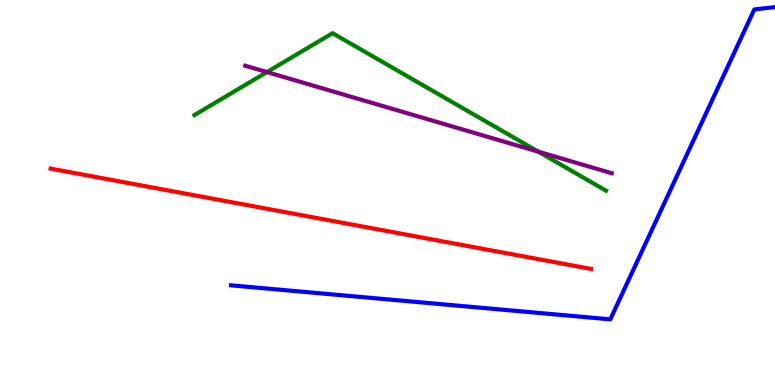[{'lines': ['blue', 'red'], 'intersections': []}, {'lines': ['green', 'red'], 'intersections': []}, {'lines': ['purple', 'red'], 'intersections': []}, {'lines': ['blue', 'green'], 'intersections': []}, {'lines': ['blue', 'purple'], 'intersections': []}, {'lines': ['green', 'purple'], 'intersections': [{'x': 3.44, 'y': 8.13}, {'x': 6.95, 'y': 6.06}]}]